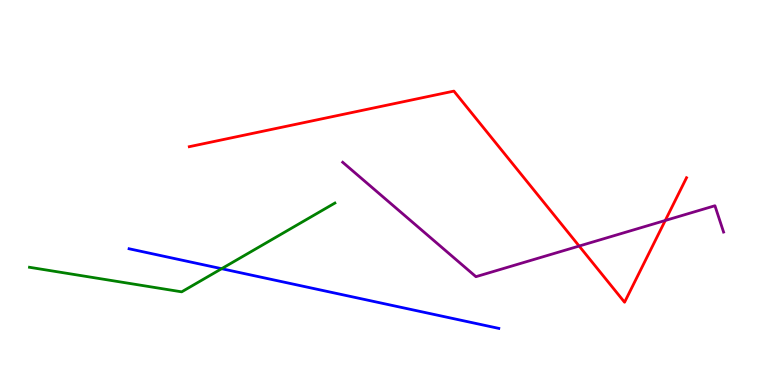[{'lines': ['blue', 'red'], 'intersections': []}, {'lines': ['green', 'red'], 'intersections': []}, {'lines': ['purple', 'red'], 'intersections': [{'x': 7.47, 'y': 3.61}, {'x': 8.58, 'y': 4.27}]}, {'lines': ['blue', 'green'], 'intersections': [{'x': 2.86, 'y': 3.02}]}, {'lines': ['blue', 'purple'], 'intersections': []}, {'lines': ['green', 'purple'], 'intersections': []}]